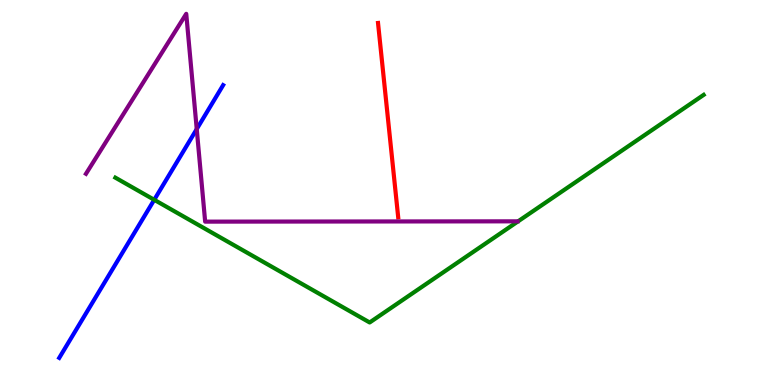[{'lines': ['blue', 'red'], 'intersections': []}, {'lines': ['green', 'red'], 'intersections': []}, {'lines': ['purple', 'red'], 'intersections': []}, {'lines': ['blue', 'green'], 'intersections': [{'x': 1.99, 'y': 4.81}]}, {'lines': ['blue', 'purple'], 'intersections': [{'x': 2.54, 'y': 6.65}]}, {'lines': ['green', 'purple'], 'intersections': []}]